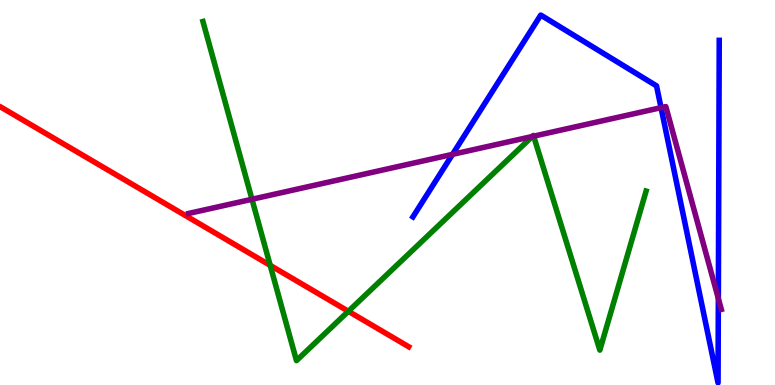[{'lines': ['blue', 'red'], 'intersections': []}, {'lines': ['green', 'red'], 'intersections': [{'x': 3.49, 'y': 3.11}, {'x': 4.5, 'y': 1.91}]}, {'lines': ['purple', 'red'], 'intersections': []}, {'lines': ['blue', 'green'], 'intersections': []}, {'lines': ['blue', 'purple'], 'intersections': [{'x': 5.84, 'y': 5.99}, {'x': 8.53, 'y': 7.2}, {'x': 9.27, 'y': 2.25}]}, {'lines': ['green', 'purple'], 'intersections': [{'x': 3.25, 'y': 4.82}, {'x': 6.87, 'y': 6.45}, {'x': 6.89, 'y': 6.46}]}]